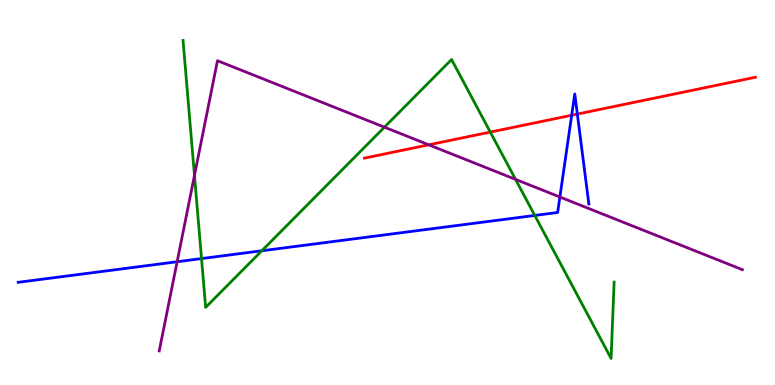[{'lines': ['blue', 'red'], 'intersections': [{'x': 7.38, 'y': 7.01}, {'x': 7.45, 'y': 7.04}]}, {'lines': ['green', 'red'], 'intersections': [{'x': 6.33, 'y': 6.57}]}, {'lines': ['purple', 'red'], 'intersections': [{'x': 5.53, 'y': 6.24}]}, {'lines': ['blue', 'green'], 'intersections': [{'x': 2.6, 'y': 3.28}, {'x': 3.38, 'y': 3.49}, {'x': 6.9, 'y': 4.4}]}, {'lines': ['blue', 'purple'], 'intersections': [{'x': 2.29, 'y': 3.2}, {'x': 7.22, 'y': 4.88}]}, {'lines': ['green', 'purple'], 'intersections': [{'x': 2.51, 'y': 5.44}, {'x': 4.96, 'y': 6.7}, {'x': 6.65, 'y': 5.34}]}]